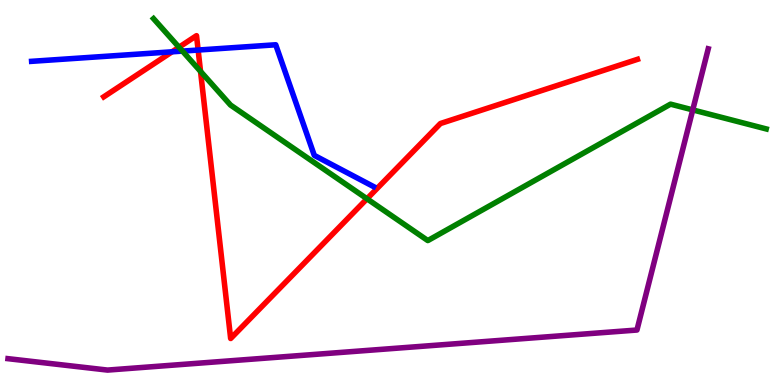[{'lines': ['blue', 'red'], 'intersections': [{'x': 2.22, 'y': 8.65}, {'x': 2.56, 'y': 8.7}]}, {'lines': ['green', 'red'], 'intersections': [{'x': 2.31, 'y': 8.77}, {'x': 2.59, 'y': 8.15}, {'x': 4.74, 'y': 4.84}]}, {'lines': ['purple', 'red'], 'intersections': []}, {'lines': ['blue', 'green'], 'intersections': [{'x': 2.35, 'y': 8.67}]}, {'lines': ['blue', 'purple'], 'intersections': []}, {'lines': ['green', 'purple'], 'intersections': [{'x': 8.94, 'y': 7.15}]}]